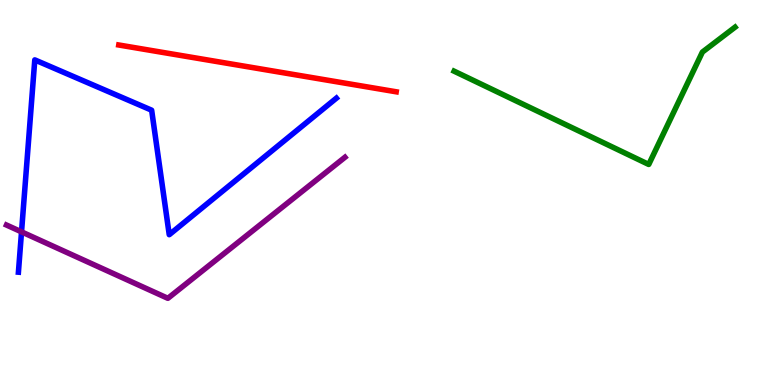[{'lines': ['blue', 'red'], 'intersections': []}, {'lines': ['green', 'red'], 'intersections': []}, {'lines': ['purple', 'red'], 'intersections': []}, {'lines': ['blue', 'green'], 'intersections': []}, {'lines': ['blue', 'purple'], 'intersections': [{'x': 0.278, 'y': 3.98}]}, {'lines': ['green', 'purple'], 'intersections': []}]